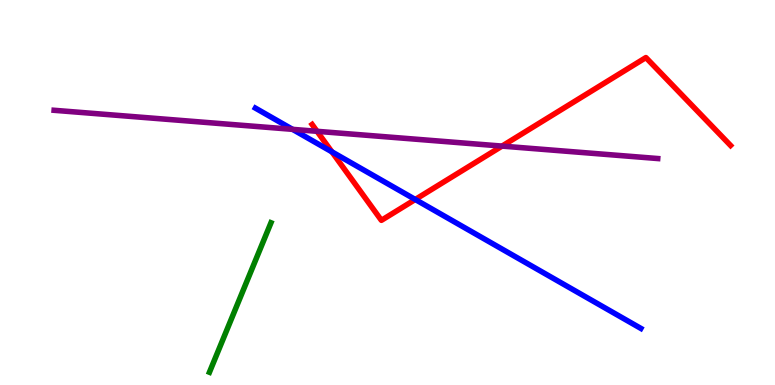[{'lines': ['blue', 'red'], 'intersections': [{'x': 4.28, 'y': 6.06}, {'x': 5.36, 'y': 4.82}]}, {'lines': ['green', 'red'], 'intersections': []}, {'lines': ['purple', 'red'], 'intersections': [{'x': 4.09, 'y': 6.59}, {'x': 6.48, 'y': 6.21}]}, {'lines': ['blue', 'green'], 'intersections': []}, {'lines': ['blue', 'purple'], 'intersections': [{'x': 3.77, 'y': 6.64}]}, {'lines': ['green', 'purple'], 'intersections': []}]